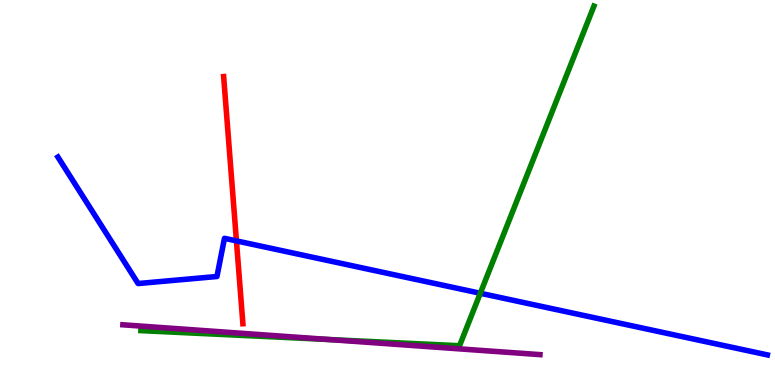[{'lines': ['blue', 'red'], 'intersections': [{'x': 3.05, 'y': 3.74}]}, {'lines': ['green', 'red'], 'intersections': []}, {'lines': ['purple', 'red'], 'intersections': []}, {'lines': ['blue', 'green'], 'intersections': [{'x': 6.2, 'y': 2.38}]}, {'lines': ['blue', 'purple'], 'intersections': []}, {'lines': ['green', 'purple'], 'intersections': [{'x': 4.25, 'y': 1.18}]}]